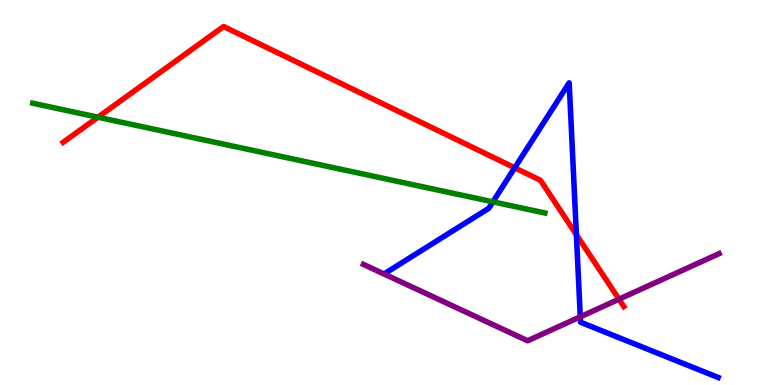[{'lines': ['blue', 'red'], 'intersections': [{'x': 6.64, 'y': 5.64}, {'x': 7.44, 'y': 3.9}]}, {'lines': ['green', 'red'], 'intersections': [{'x': 1.26, 'y': 6.96}]}, {'lines': ['purple', 'red'], 'intersections': [{'x': 7.99, 'y': 2.23}]}, {'lines': ['blue', 'green'], 'intersections': [{'x': 6.36, 'y': 4.76}]}, {'lines': ['blue', 'purple'], 'intersections': [{'x': 7.49, 'y': 1.77}]}, {'lines': ['green', 'purple'], 'intersections': []}]